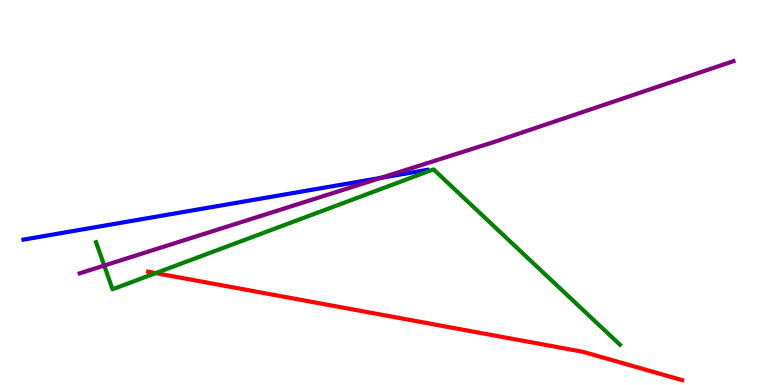[{'lines': ['blue', 'red'], 'intersections': []}, {'lines': ['green', 'red'], 'intersections': [{'x': 2.01, 'y': 2.91}]}, {'lines': ['purple', 'red'], 'intersections': []}, {'lines': ['blue', 'green'], 'intersections': []}, {'lines': ['blue', 'purple'], 'intersections': [{'x': 4.91, 'y': 5.38}]}, {'lines': ['green', 'purple'], 'intersections': [{'x': 1.34, 'y': 3.1}]}]